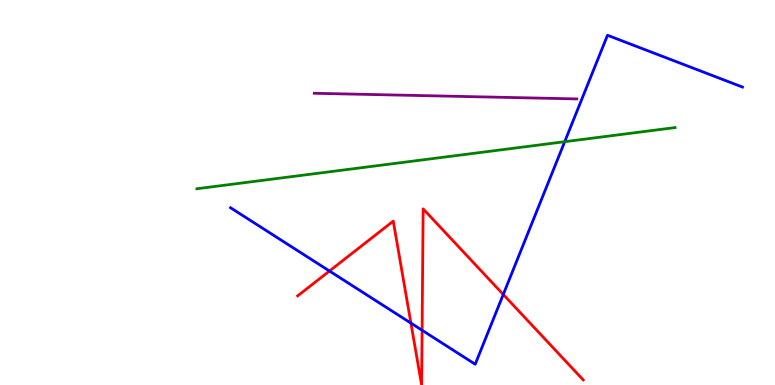[{'lines': ['blue', 'red'], 'intersections': [{'x': 4.25, 'y': 2.96}, {'x': 5.3, 'y': 1.61}, {'x': 5.45, 'y': 1.42}, {'x': 6.49, 'y': 2.35}]}, {'lines': ['green', 'red'], 'intersections': []}, {'lines': ['purple', 'red'], 'intersections': []}, {'lines': ['blue', 'green'], 'intersections': [{'x': 7.29, 'y': 6.32}]}, {'lines': ['blue', 'purple'], 'intersections': []}, {'lines': ['green', 'purple'], 'intersections': []}]